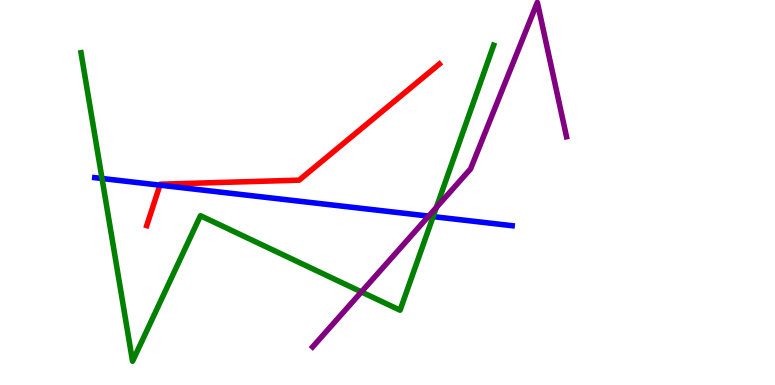[{'lines': ['blue', 'red'], 'intersections': [{'x': 2.06, 'y': 5.19}]}, {'lines': ['green', 'red'], 'intersections': []}, {'lines': ['purple', 'red'], 'intersections': []}, {'lines': ['blue', 'green'], 'intersections': [{'x': 1.32, 'y': 5.36}, {'x': 5.59, 'y': 4.37}]}, {'lines': ['blue', 'purple'], 'intersections': [{'x': 5.53, 'y': 4.39}]}, {'lines': ['green', 'purple'], 'intersections': [{'x': 4.66, 'y': 2.42}, {'x': 5.63, 'y': 4.61}]}]